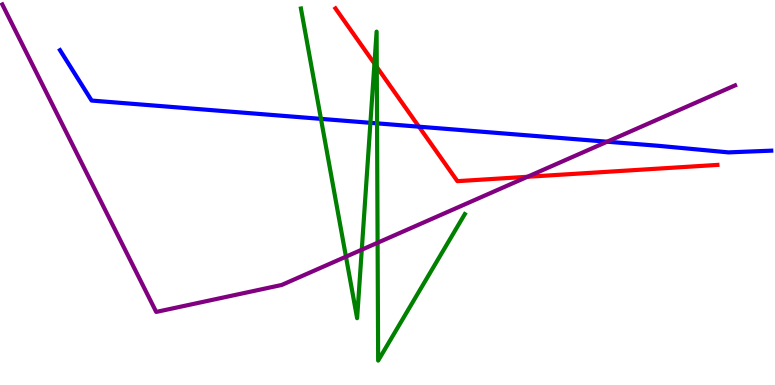[{'lines': ['blue', 'red'], 'intersections': [{'x': 5.41, 'y': 6.71}]}, {'lines': ['green', 'red'], 'intersections': [{'x': 4.83, 'y': 8.35}, {'x': 4.86, 'y': 8.26}]}, {'lines': ['purple', 'red'], 'intersections': [{'x': 6.81, 'y': 5.41}]}, {'lines': ['blue', 'green'], 'intersections': [{'x': 4.14, 'y': 6.91}, {'x': 4.78, 'y': 6.81}, {'x': 4.87, 'y': 6.8}]}, {'lines': ['blue', 'purple'], 'intersections': [{'x': 7.83, 'y': 6.32}]}, {'lines': ['green', 'purple'], 'intersections': [{'x': 4.46, 'y': 3.33}, {'x': 4.67, 'y': 3.51}, {'x': 4.87, 'y': 3.69}]}]